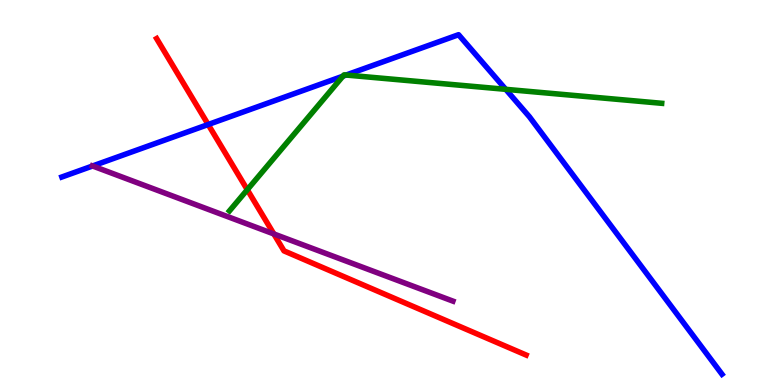[{'lines': ['blue', 'red'], 'intersections': [{'x': 2.69, 'y': 6.77}]}, {'lines': ['green', 'red'], 'intersections': [{'x': 3.19, 'y': 5.07}]}, {'lines': ['purple', 'red'], 'intersections': [{'x': 3.53, 'y': 3.92}]}, {'lines': ['blue', 'green'], 'intersections': [{'x': 4.42, 'y': 8.02}, {'x': 4.47, 'y': 8.05}, {'x': 6.53, 'y': 7.68}]}, {'lines': ['blue', 'purple'], 'intersections': [{'x': 1.19, 'y': 5.69}]}, {'lines': ['green', 'purple'], 'intersections': []}]